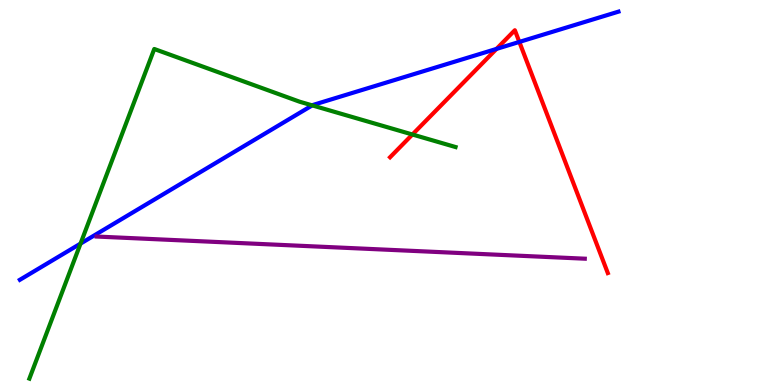[{'lines': ['blue', 'red'], 'intersections': [{'x': 6.41, 'y': 8.73}, {'x': 6.7, 'y': 8.91}]}, {'lines': ['green', 'red'], 'intersections': [{'x': 5.32, 'y': 6.51}]}, {'lines': ['purple', 'red'], 'intersections': []}, {'lines': ['blue', 'green'], 'intersections': [{'x': 1.04, 'y': 3.67}, {'x': 4.03, 'y': 7.26}]}, {'lines': ['blue', 'purple'], 'intersections': []}, {'lines': ['green', 'purple'], 'intersections': []}]